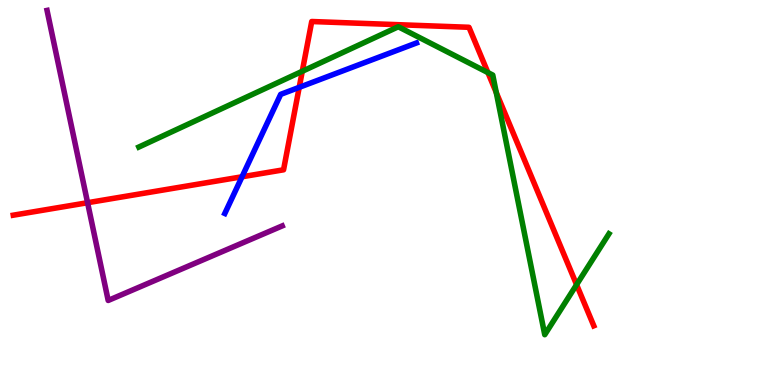[{'lines': ['blue', 'red'], 'intersections': [{'x': 3.12, 'y': 5.41}, {'x': 3.86, 'y': 7.73}]}, {'lines': ['green', 'red'], 'intersections': [{'x': 3.9, 'y': 8.15}, {'x': 6.3, 'y': 8.11}, {'x': 6.4, 'y': 7.6}, {'x': 7.44, 'y': 2.61}]}, {'lines': ['purple', 'red'], 'intersections': [{'x': 1.13, 'y': 4.73}]}, {'lines': ['blue', 'green'], 'intersections': []}, {'lines': ['blue', 'purple'], 'intersections': []}, {'lines': ['green', 'purple'], 'intersections': []}]